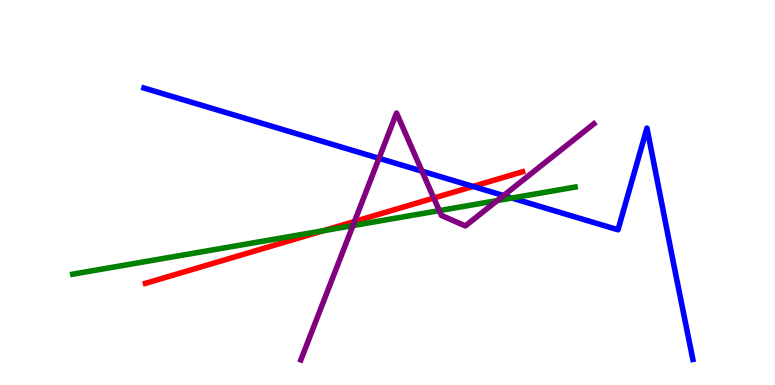[{'lines': ['blue', 'red'], 'intersections': [{'x': 6.1, 'y': 5.16}]}, {'lines': ['green', 'red'], 'intersections': [{'x': 4.17, 'y': 4.01}]}, {'lines': ['purple', 'red'], 'intersections': [{'x': 4.57, 'y': 4.25}, {'x': 5.6, 'y': 4.86}]}, {'lines': ['blue', 'green'], 'intersections': [{'x': 6.6, 'y': 4.86}]}, {'lines': ['blue', 'purple'], 'intersections': [{'x': 4.89, 'y': 5.89}, {'x': 5.45, 'y': 5.55}, {'x': 6.5, 'y': 4.92}]}, {'lines': ['green', 'purple'], 'intersections': [{'x': 4.55, 'y': 4.14}, {'x': 5.67, 'y': 4.53}, {'x': 6.42, 'y': 4.79}]}]